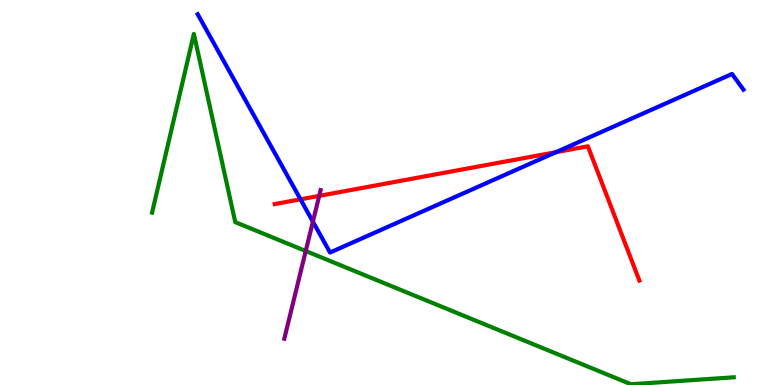[{'lines': ['blue', 'red'], 'intersections': [{'x': 3.88, 'y': 4.82}, {'x': 7.17, 'y': 6.05}]}, {'lines': ['green', 'red'], 'intersections': []}, {'lines': ['purple', 'red'], 'intersections': [{'x': 4.12, 'y': 4.91}]}, {'lines': ['blue', 'green'], 'intersections': []}, {'lines': ['blue', 'purple'], 'intersections': [{'x': 4.04, 'y': 4.24}]}, {'lines': ['green', 'purple'], 'intersections': [{'x': 3.94, 'y': 3.48}]}]